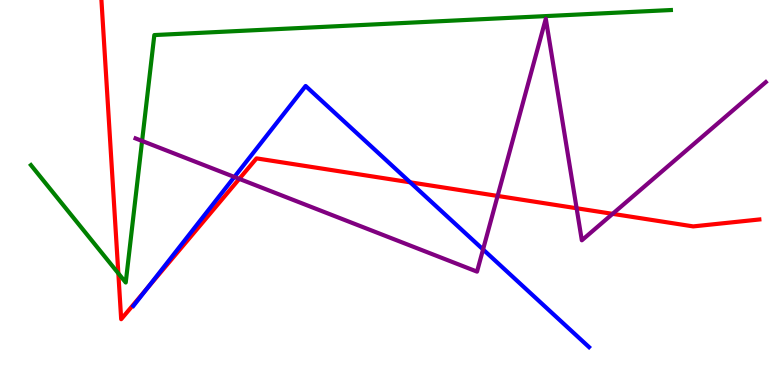[{'lines': ['blue', 'red'], 'intersections': [{'x': 1.9, 'y': 2.5}, {'x': 5.29, 'y': 5.26}]}, {'lines': ['green', 'red'], 'intersections': [{'x': 1.53, 'y': 2.9}]}, {'lines': ['purple', 'red'], 'intersections': [{'x': 3.09, 'y': 5.35}, {'x': 6.42, 'y': 4.91}, {'x': 7.44, 'y': 4.59}, {'x': 7.9, 'y': 4.45}]}, {'lines': ['blue', 'green'], 'intersections': []}, {'lines': ['blue', 'purple'], 'intersections': [{'x': 3.02, 'y': 5.4}, {'x': 6.23, 'y': 3.52}]}, {'lines': ['green', 'purple'], 'intersections': [{'x': 1.83, 'y': 6.34}]}]